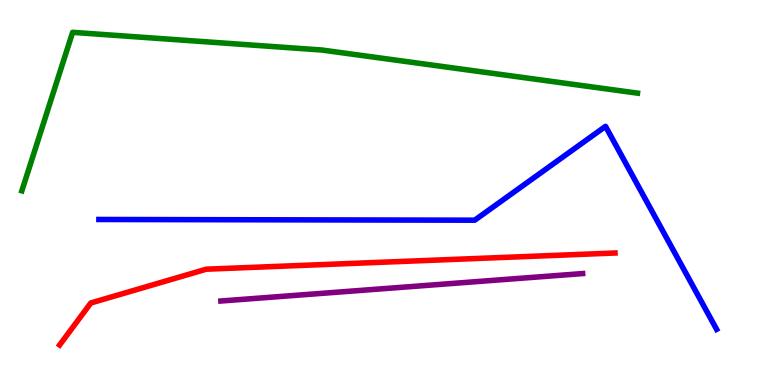[{'lines': ['blue', 'red'], 'intersections': []}, {'lines': ['green', 'red'], 'intersections': []}, {'lines': ['purple', 'red'], 'intersections': []}, {'lines': ['blue', 'green'], 'intersections': []}, {'lines': ['blue', 'purple'], 'intersections': []}, {'lines': ['green', 'purple'], 'intersections': []}]